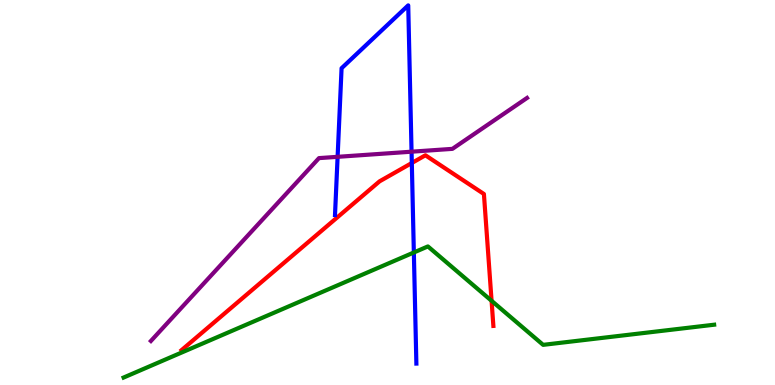[{'lines': ['blue', 'red'], 'intersections': [{'x': 5.31, 'y': 5.77}]}, {'lines': ['green', 'red'], 'intersections': [{'x': 6.34, 'y': 2.19}]}, {'lines': ['purple', 'red'], 'intersections': []}, {'lines': ['blue', 'green'], 'intersections': [{'x': 5.34, 'y': 3.44}]}, {'lines': ['blue', 'purple'], 'intersections': [{'x': 4.36, 'y': 5.93}, {'x': 5.31, 'y': 6.06}]}, {'lines': ['green', 'purple'], 'intersections': []}]